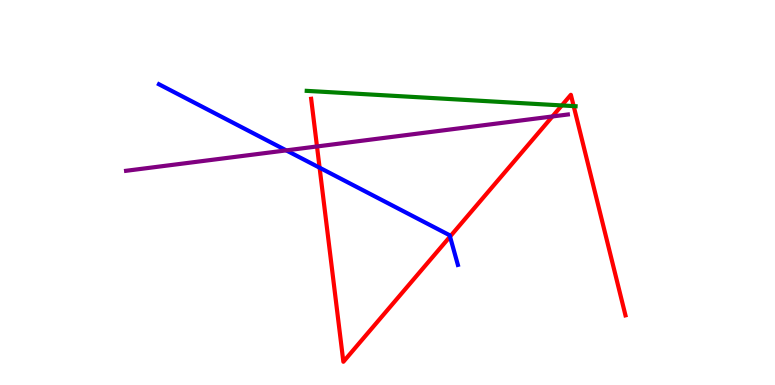[{'lines': ['blue', 'red'], 'intersections': [{'x': 4.12, 'y': 5.64}, {'x': 5.81, 'y': 3.85}]}, {'lines': ['green', 'red'], 'intersections': [{'x': 7.25, 'y': 7.26}, {'x': 7.4, 'y': 7.24}]}, {'lines': ['purple', 'red'], 'intersections': [{'x': 4.09, 'y': 6.2}, {'x': 7.13, 'y': 6.98}]}, {'lines': ['blue', 'green'], 'intersections': []}, {'lines': ['blue', 'purple'], 'intersections': [{'x': 3.69, 'y': 6.09}]}, {'lines': ['green', 'purple'], 'intersections': []}]